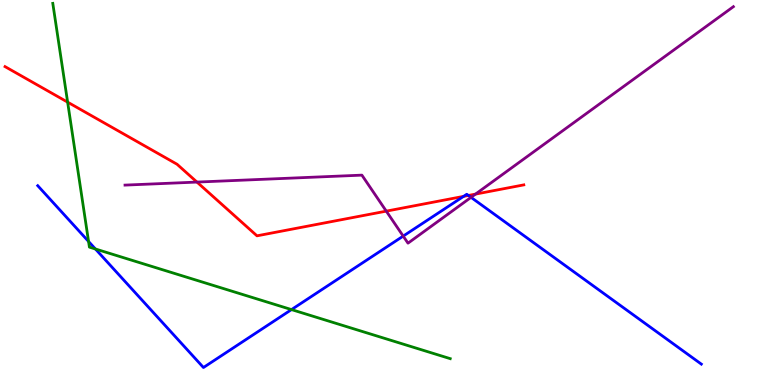[{'lines': ['blue', 'red'], 'intersections': [{'x': 5.98, 'y': 4.9}, {'x': 6.04, 'y': 4.92}]}, {'lines': ['green', 'red'], 'intersections': [{'x': 0.873, 'y': 7.35}]}, {'lines': ['purple', 'red'], 'intersections': [{'x': 2.54, 'y': 5.27}, {'x': 4.98, 'y': 4.52}, {'x': 6.14, 'y': 4.96}]}, {'lines': ['blue', 'green'], 'intersections': [{'x': 1.14, 'y': 3.73}, {'x': 1.23, 'y': 3.53}, {'x': 3.76, 'y': 1.96}]}, {'lines': ['blue', 'purple'], 'intersections': [{'x': 5.2, 'y': 3.87}, {'x': 6.08, 'y': 4.87}]}, {'lines': ['green', 'purple'], 'intersections': []}]